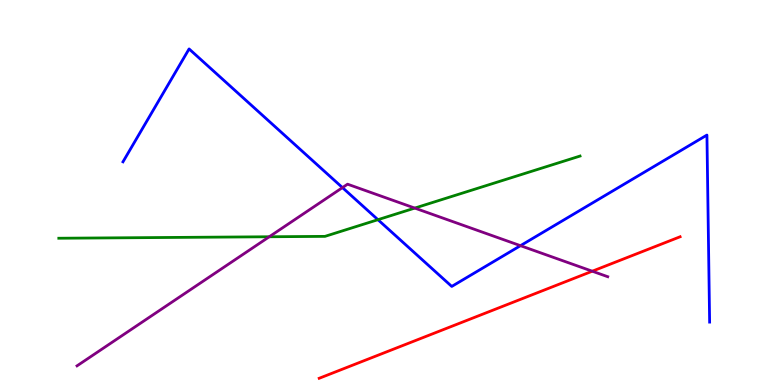[{'lines': ['blue', 'red'], 'intersections': []}, {'lines': ['green', 'red'], 'intersections': []}, {'lines': ['purple', 'red'], 'intersections': [{'x': 7.64, 'y': 2.96}]}, {'lines': ['blue', 'green'], 'intersections': [{'x': 4.88, 'y': 4.29}]}, {'lines': ['blue', 'purple'], 'intersections': [{'x': 4.42, 'y': 5.13}, {'x': 6.72, 'y': 3.62}]}, {'lines': ['green', 'purple'], 'intersections': [{'x': 3.47, 'y': 3.85}, {'x': 5.35, 'y': 4.6}]}]